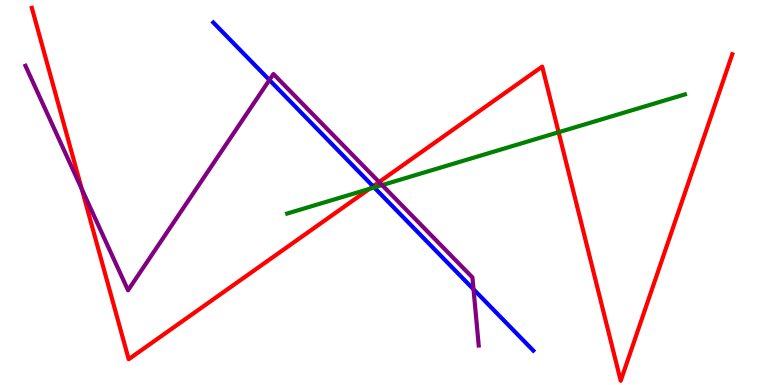[{'lines': ['blue', 'red'], 'intersections': [{'x': 4.81, 'y': 5.16}]}, {'lines': ['green', 'red'], 'intersections': [{'x': 4.77, 'y': 5.09}, {'x': 7.21, 'y': 6.57}]}, {'lines': ['purple', 'red'], 'intersections': [{'x': 1.06, 'y': 5.09}, {'x': 4.89, 'y': 5.27}]}, {'lines': ['blue', 'green'], 'intersections': [{'x': 4.83, 'y': 5.13}]}, {'lines': ['blue', 'purple'], 'intersections': [{'x': 3.48, 'y': 7.92}, {'x': 6.11, 'y': 2.49}]}, {'lines': ['green', 'purple'], 'intersections': [{'x': 4.93, 'y': 5.19}]}]